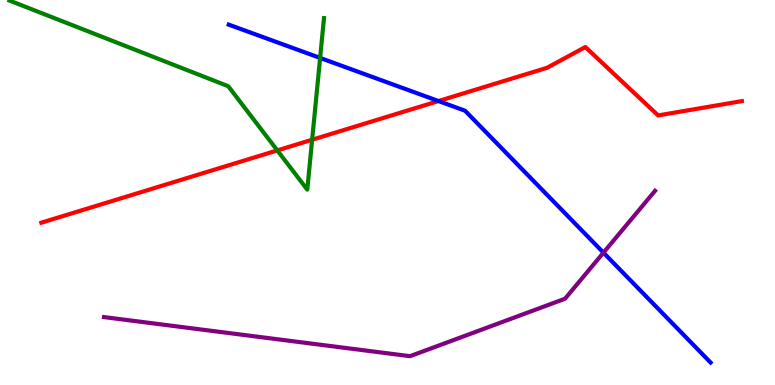[{'lines': ['blue', 'red'], 'intersections': [{'x': 5.66, 'y': 7.38}]}, {'lines': ['green', 'red'], 'intersections': [{'x': 3.58, 'y': 6.09}, {'x': 4.03, 'y': 6.37}]}, {'lines': ['purple', 'red'], 'intersections': []}, {'lines': ['blue', 'green'], 'intersections': [{'x': 4.13, 'y': 8.5}]}, {'lines': ['blue', 'purple'], 'intersections': [{'x': 7.79, 'y': 3.44}]}, {'lines': ['green', 'purple'], 'intersections': []}]